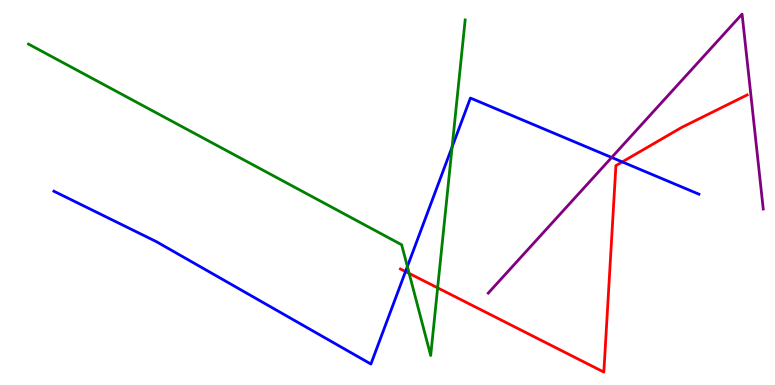[{'lines': ['blue', 'red'], 'intersections': [{'x': 5.23, 'y': 2.95}, {'x': 8.03, 'y': 5.79}]}, {'lines': ['green', 'red'], 'intersections': [{'x': 5.28, 'y': 2.9}, {'x': 5.65, 'y': 2.52}]}, {'lines': ['purple', 'red'], 'intersections': []}, {'lines': ['blue', 'green'], 'intersections': [{'x': 5.26, 'y': 3.08}, {'x': 5.83, 'y': 6.18}]}, {'lines': ['blue', 'purple'], 'intersections': [{'x': 7.89, 'y': 5.91}]}, {'lines': ['green', 'purple'], 'intersections': []}]